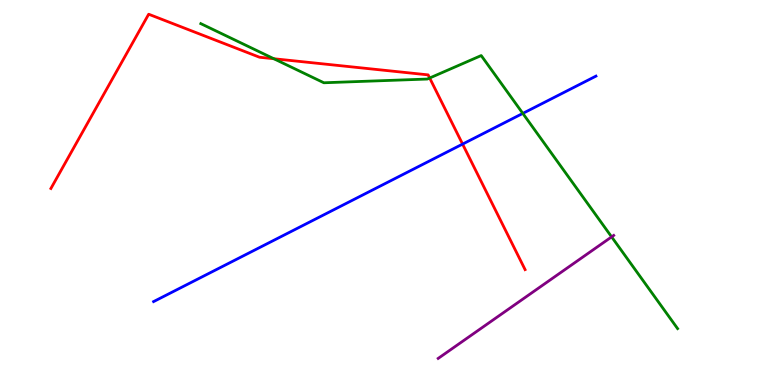[{'lines': ['blue', 'red'], 'intersections': [{'x': 5.97, 'y': 6.26}]}, {'lines': ['green', 'red'], 'intersections': [{'x': 3.53, 'y': 8.47}, {'x': 5.54, 'y': 7.97}]}, {'lines': ['purple', 'red'], 'intersections': []}, {'lines': ['blue', 'green'], 'intersections': [{'x': 6.75, 'y': 7.05}]}, {'lines': ['blue', 'purple'], 'intersections': []}, {'lines': ['green', 'purple'], 'intersections': [{'x': 7.89, 'y': 3.85}]}]